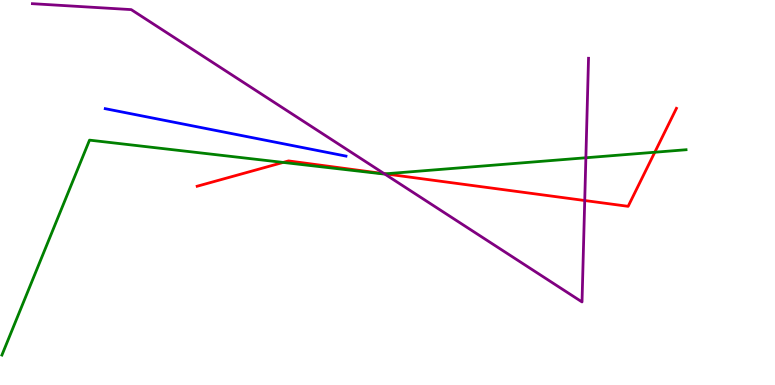[{'lines': ['blue', 'red'], 'intersections': []}, {'lines': ['green', 'red'], 'intersections': [{'x': 3.65, 'y': 5.78}, {'x': 4.97, 'y': 5.48}, {'x': 8.45, 'y': 6.05}]}, {'lines': ['purple', 'red'], 'intersections': [{'x': 4.96, 'y': 5.49}, {'x': 7.54, 'y': 4.79}]}, {'lines': ['blue', 'green'], 'intersections': []}, {'lines': ['blue', 'purple'], 'intersections': []}, {'lines': ['green', 'purple'], 'intersections': [{'x': 4.96, 'y': 5.48}, {'x': 7.56, 'y': 5.9}]}]